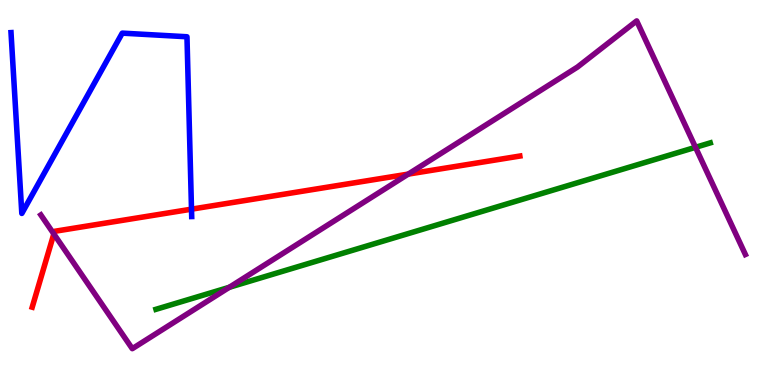[{'lines': ['blue', 'red'], 'intersections': [{'x': 2.47, 'y': 4.57}]}, {'lines': ['green', 'red'], 'intersections': []}, {'lines': ['purple', 'red'], 'intersections': [{'x': 0.695, 'y': 3.92}, {'x': 5.27, 'y': 5.48}]}, {'lines': ['blue', 'green'], 'intersections': []}, {'lines': ['blue', 'purple'], 'intersections': []}, {'lines': ['green', 'purple'], 'intersections': [{'x': 2.96, 'y': 2.54}, {'x': 8.97, 'y': 6.17}]}]